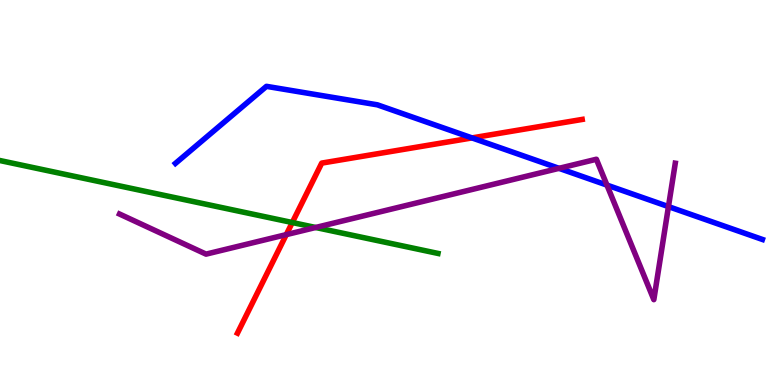[{'lines': ['blue', 'red'], 'intersections': [{'x': 6.09, 'y': 6.42}]}, {'lines': ['green', 'red'], 'intersections': [{'x': 3.77, 'y': 4.22}]}, {'lines': ['purple', 'red'], 'intersections': [{'x': 3.69, 'y': 3.91}]}, {'lines': ['blue', 'green'], 'intersections': []}, {'lines': ['blue', 'purple'], 'intersections': [{'x': 7.21, 'y': 5.63}, {'x': 7.83, 'y': 5.19}, {'x': 8.63, 'y': 4.63}]}, {'lines': ['green', 'purple'], 'intersections': [{'x': 4.07, 'y': 4.09}]}]